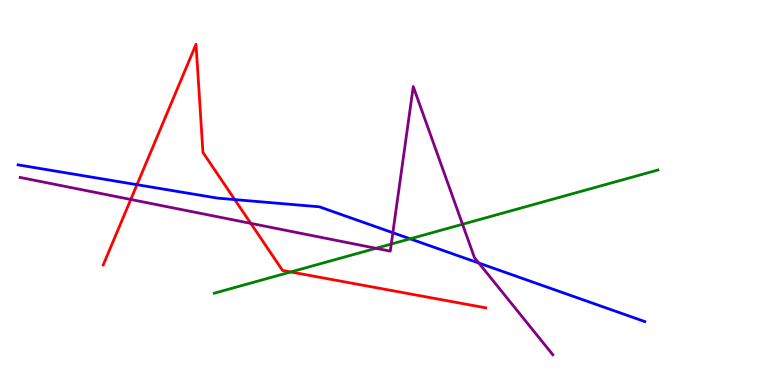[{'lines': ['blue', 'red'], 'intersections': [{'x': 1.77, 'y': 5.2}, {'x': 3.03, 'y': 4.82}]}, {'lines': ['green', 'red'], 'intersections': [{'x': 3.75, 'y': 2.94}]}, {'lines': ['purple', 'red'], 'intersections': [{'x': 1.69, 'y': 4.82}, {'x': 3.24, 'y': 4.2}]}, {'lines': ['blue', 'green'], 'intersections': [{'x': 5.29, 'y': 3.8}]}, {'lines': ['blue', 'purple'], 'intersections': [{'x': 5.07, 'y': 3.96}, {'x': 6.18, 'y': 3.17}]}, {'lines': ['green', 'purple'], 'intersections': [{'x': 4.85, 'y': 3.55}, {'x': 5.05, 'y': 3.66}, {'x': 5.97, 'y': 4.17}]}]